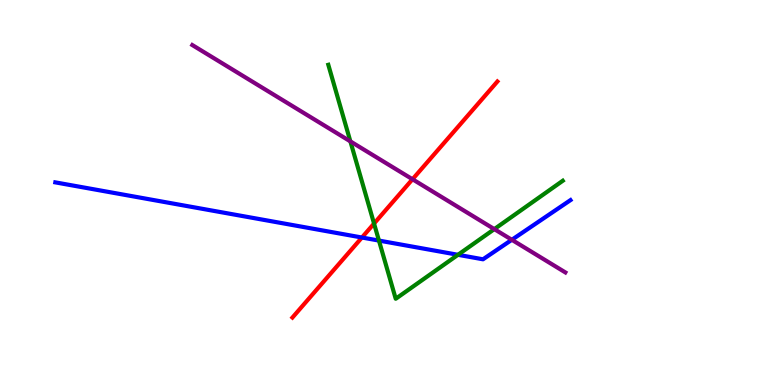[{'lines': ['blue', 'red'], 'intersections': [{'x': 4.67, 'y': 3.83}]}, {'lines': ['green', 'red'], 'intersections': [{'x': 4.83, 'y': 4.19}]}, {'lines': ['purple', 'red'], 'intersections': [{'x': 5.32, 'y': 5.34}]}, {'lines': ['blue', 'green'], 'intersections': [{'x': 4.89, 'y': 3.75}, {'x': 5.91, 'y': 3.38}]}, {'lines': ['blue', 'purple'], 'intersections': [{'x': 6.6, 'y': 3.77}]}, {'lines': ['green', 'purple'], 'intersections': [{'x': 4.52, 'y': 6.33}, {'x': 6.38, 'y': 4.05}]}]